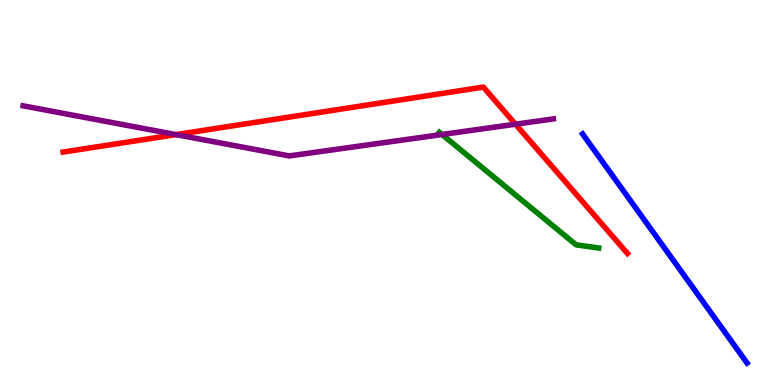[{'lines': ['blue', 'red'], 'intersections': []}, {'lines': ['green', 'red'], 'intersections': []}, {'lines': ['purple', 'red'], 'intersections': [{'x': 2.27, 'y': 6.5}, {'x': 6.65, 'y': 6.77}]}, {'lines': ['blue', 'green'], 'intersections': []}, {'lines': ['blue', 'purple'], 'intersections': []}, {'lines': ['green', 'purple'], 'intersections': [{'x': 5.7, 'y': 6.51}]}]